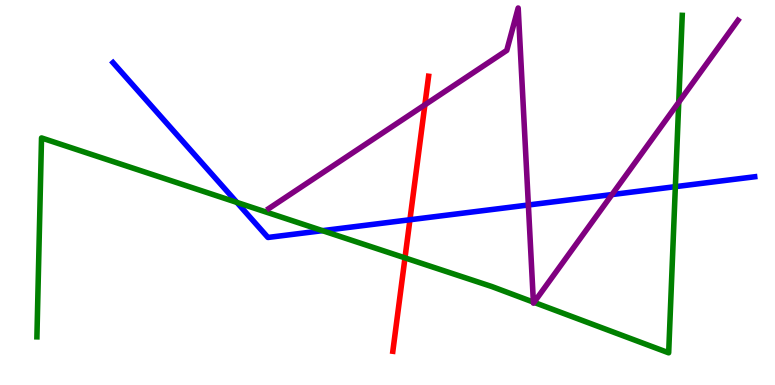[{'lines': ['blue', 'red'], 'intersections': [{'x': 5.29, 'y': 4.29}]}, {'lines': ['green', 'red'], 'intersections': [{'x': 5.23, 'y': 3.3}]}, {'lines': ['purple', 'red'], 'intersections': [{'x': 5.48, 'y': 7.28}]}, {'lines': ['blue', 'green'], 'intersections': [{'x': 3.06, 'y': 4.74}, {'x': 4.16, 'y': 4.01}, {'x': 8.71, 'y': 5.15}]}, {'lines': ['blue', 'purple'], 'intersections': [{'x': 6.82, 'y': 4.68}, {'x': 7.9, 'y': 4.95}]}, {'lines': ['green', 'purple'], 'intersections': [{'x': 6.88, 'y': 2.15}, {'x': 6.89, 'y': 2.15}, {'x': 8.76, 'y': 7.34}]}]